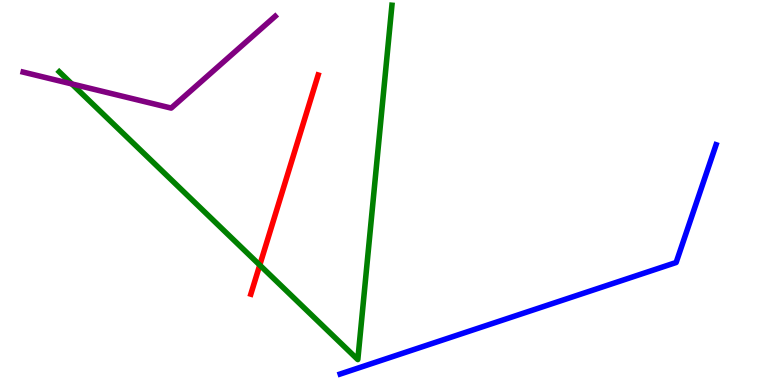[{'lines': ['blue', 'red'], 'intersections': []}, {'lines': ['green', 'red'], 'intersections': [{'x': 3.35, 'y': 3.11}]}, {'lines': ['purple', 'red'], 'intersections': []}, {'lines': ['blue', 'green'], 'intersections': []}, {'lines': ['blue', 'purple'], 'intersections': []}, {'lines': ['green', 'purple'], 'intersections': [{'x': 0.927, 'y': 7.82}]}]